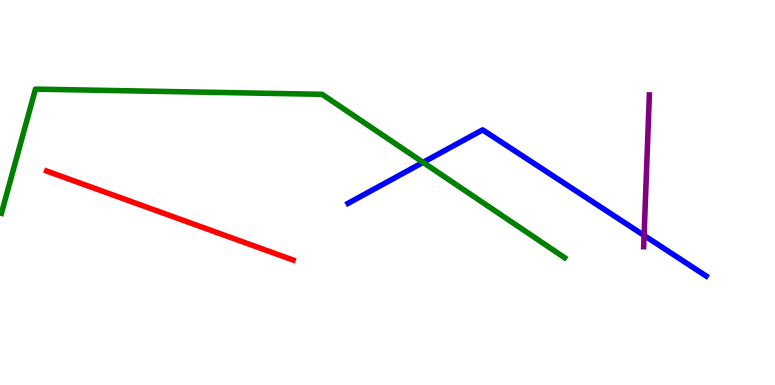[{'lines': ['blue', 'red'], 'intersections': []}, {'lines': ['green', 'red'], 'intersections': []}, {'lines': ['purple', 'red'], 'intersections': []}, {'lines': ['blue', 'green'], 'intersections': [{'x': 5.46, 'y': 5.78}]}, {'lines': ['blue', 'purple'], 'intersections': [{'x': 8.31, 'y': 3.88}]}, {'lines': ['green', 'purple'], 'intersections': []}]